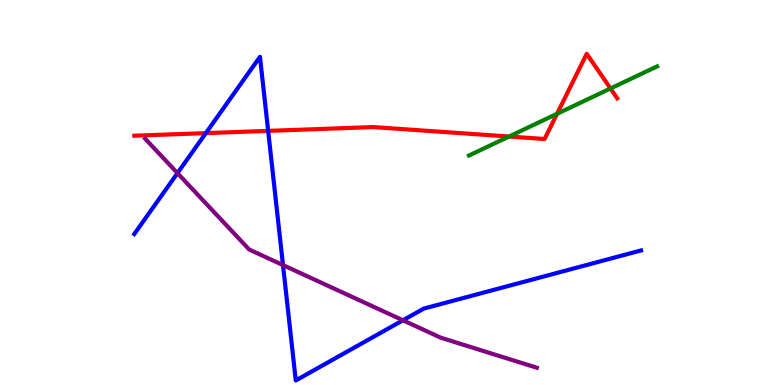[{'lines': ['blue', 'red'], 'intersections': [{'x': 2.66, 'y': 6.54}, {'x': 3.46, 'y': 6.6}]}, {'lines': ['green', 'red'], 'intersections': [{'x': 6.57, 'y': 6.45}, {'x': 7.19, 'y': 7.04}, {'x': 7.88, 'y': 7.7}]}, {'lines': ['purple', 'red'], 'intersections': []}, {'lines': ['blue', 'green'], 'intersections': []}, {'lines': ['blue', 'purple'], 'intersections': [{'x': 2.29, 'y': 5.5}, {'x': 3.65, 'y': 3.11}, {'x': 5.2, 'y': 1.68}]}, {'lines': ['green', 'purple'], 'intersections': []}]